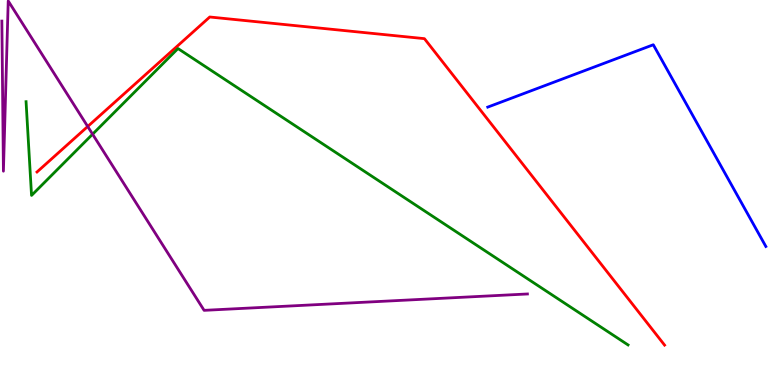[{'lines': ['blue', 'red'], 'intersections': []}, {'lines': ['green', 'red'], 'intersections': []}, {'lines': ['purple', 'red'], 'intersections': [{'x': 1.13, 'y': 6.71}]}, {'lines': ['blue', 'green'], 'intersections': []}, {'lines': ['blue', 'purple'], 'intersections': []}, {'lines': ['green', 'purple'], 'intersections': [{'x': 1.19, 'y': 6.51}]}]